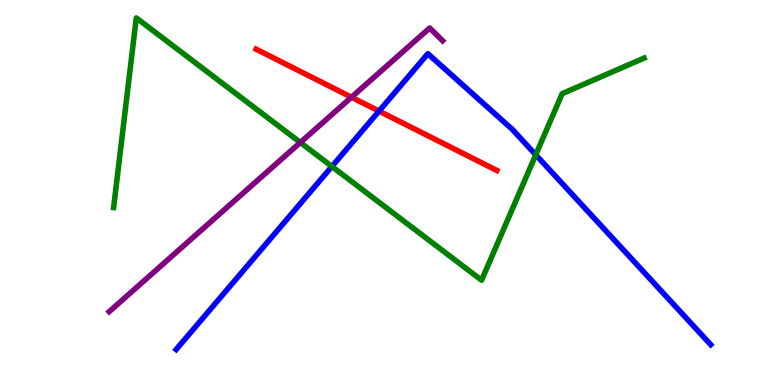[{'lines': ['blue', 'red'], 'intersections': [{'x': 4.89, 'y': 7.11}]}, {'lines': ['green', 'red'], 'intersections': []}, {'lines': ['purple', 'red'], 'intersections': [{'x': 4.54, 'y': 7.47}]}, {'lines': ['blue', 'green'], 'intersections': [{'x': 4.28, 'y': 5.68}, {'x': 6.91, 'y': 5.98}]}, {'lines': ['blue', 'purple'], 'intersections': []}, {'lines': ['green', 'purple'], 'intersections': [{'x': 3.88, 'y': 6.3}]}]